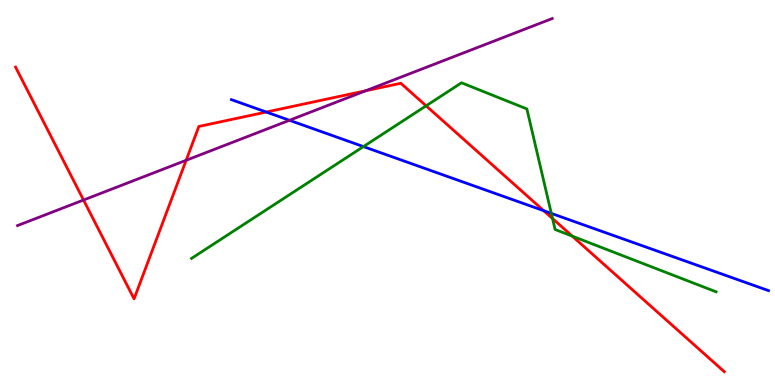[{'lines': ['blue', 'red'], 'intersections': [{'x': 3.44, 'y': 7.09}, {'x': 7.02, 'y': 4.53}]}, {'lines': ['green', 'red'], 'intersections': [{'x': 5.5, 'y': 7.25}, {'x': 7.13, 'y': 4.32}, {'x': 7.38, 'y': 3.87}]}, {'lines': ['purple', 'red'], 'intersections': [{'x': 1.08, 'y': 4.8}, {'x': 2.4, 'y': 5.84}, {'x': 4.72, 'y': 7.64}]}, {'lines': ['blue', 'green'], 'intersections': [{'x': 4.69, 'y': 6.19}, {'x': 7.11, 'y': 4.46}]}, {'lines': ['blue', 'purple'], 'intersections': [{'x': 3.73, 'y': 6.88}]}, {'lines': ['green', 'purple'], 'intersections': []}]